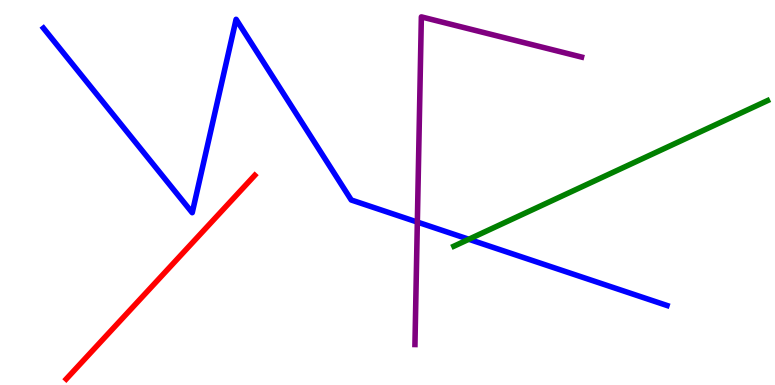[{'lines': ['blue', 'red'], 'intersections': []}, {'lines': ['green', 'red'], 'intersections': []}, {'lines': ['purple', 'red'], 'intersections': []}, {'lines': ['blue', 'green'], 'intersections': [{'x': 6.05, 'y': 3.79}]}, {'lines': ['blue', 'purple'], 'intersections': [{'x': 5.39, 'y': 4.23}]}, {'lines': ['green', 'purple'], 'intersections': []}]